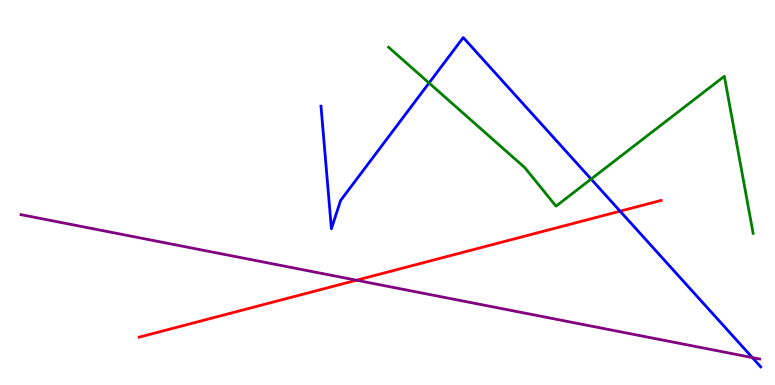[{'lines': ['blue', 'red'], 'intersections': [{'x': 8.0, 'y': 4.52}]}, {'lines': ['green', 'red'], 'intersections': []}, {'lines': ['purple', 'red'], 'intersections': [{'x': 4.6, 'y': 2.72}]}, {'lines': ['blue', 'green'], 'intersections': [{'x': 5.54, 'y': 7.84}, {'x': 7.63, 'y': 5.35}]}, {'lines': ['blue', 'purple'], 'intersections': [{'x': 9.71, 'y': 0.712}]}, {'lines': ['green', 'purple'], 'intersections': []}]